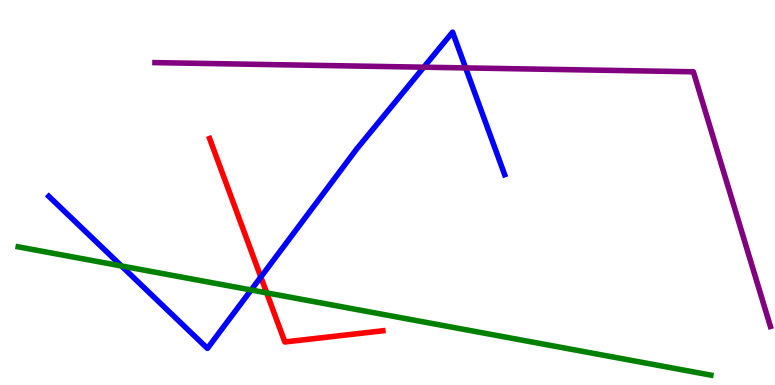[{'lines': ['blue', 'red'], 'intersections': [{'x': 3.37, 'y': 2.8}]}, {'lines': ['green', 'red'], 'intersections': [{'x': 3.44, 'y': 2.39}]}, {'lines': ['purple', 'red'], 'intersections': []}, {'lines': ['blue', 'green'], 'intersections': [{'x': 1.57, 'y': 3.09}, {'x': 3.24, 'y': 2.47}]}, {'lines': ['blue', 'purple'], 'intersections': [{'x': 5.47, 'y': 8.25}, {'x': 6.01, 'y': 8.24}]}, {'lines': ['green', 'purple'], 'intersections': []}]